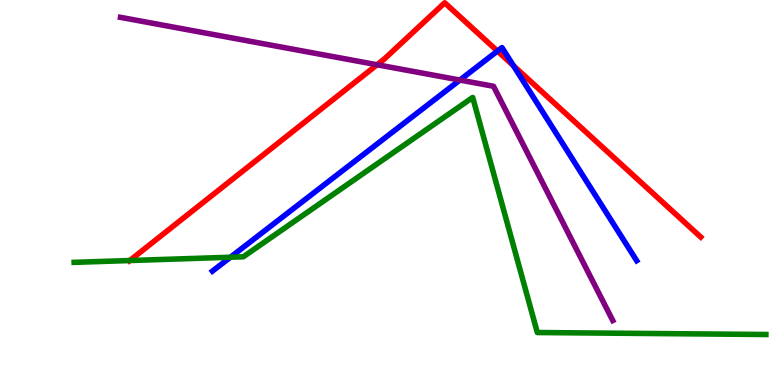[{'lines': ['blue', 'red'], 'intersections': [{'x': 6.42, 'y': 8.67}, {'x': 6.62, 'y': 8.29}]}, {'lines': ['green', 'red'], 'intersections': [{'x': 1.67, 'y': 3.23}]}, {'lines': ['purple', 'red'], 'intersections': [{'x': 4.87, 'y': 8.32}]}, {'lines': ['blue', 'green'], 'intersections': [{'x': 2.97, 'y': 3.32}]}, {'lines': ['blue', 'purple'], 'intersections': [{'x': 5.93, 'y': 7.92}]}, {'lines': ['green', 'purple'], 'intersections': []}]